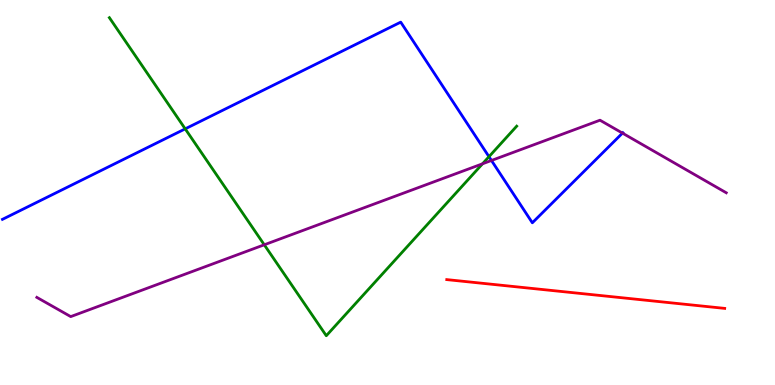[{'lines': ['blue', 'red'], 'intersections': []}, {'lines': ['green', 'red'], 'intersections': []}, {'lines': ['purple', 'red'], 'intersections': []}, {'lines': ['blue', 'green'], 'intersections': [{'x': 2.39, 'y': 6.65}, {'x': 6.31, 'y': 5.93}]}, {'lines': ['blue', 'purple'], 'intersections': [{'x': 6.34, 'y': 5.83}, {'x': 8.03, 'y': 6.54}]}, {'lines': ['green', 'purple'], 'intersections': [{'x': 3.41, 'y': 3.64}, {'x': 6.23, 'y': 5.75}]}]